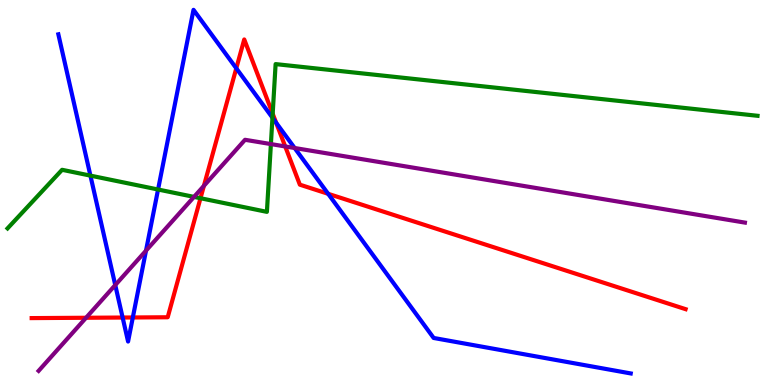[{'lines': ['blue', 'red'], 'intersections': [{'x': 1.58, 'y': 1.75}, {'x': 1.71, 'y': 1.75}, {'x': 3.05, 'y': 8.23}, {'x': 3.56, 'y': 6.81}, {'x': 4.23, 'y': 4.97}]}, {'lines': ['green', 'red'], 'intersections': [{'x': 2.59, 'y': 4.85}, {'x': 3.52, 'y': 7.05}]}, {'lines': ['purple', 'red'], 'intersections': [{'x': 1.11, 'y': 1.75}, {'x': 2.63, 'y': 5.17}, {'x': 3.68, 'y': 6.2}]}, {'lines': ['blue', 'green'], 'intersections': [{'x': 1.17, 'y': 5.44}, {'x': 2.04, 'y': 5.08}, {'x': 3.52, 'y': 6.94}]}, {'lines': ['blue', 'purple'], 'intersections': [{'x': 1.49, 'y': 2.6}, {'x': 1.88, 'y': 3.49}, {'x': 3.8, 'y': 6.16}]}, {'lines': ['green', 'purple'], 'intersections': [{'x': 2.5, 'y': 4.89}, {'x': 3.5, 'y': 6.26}]}]